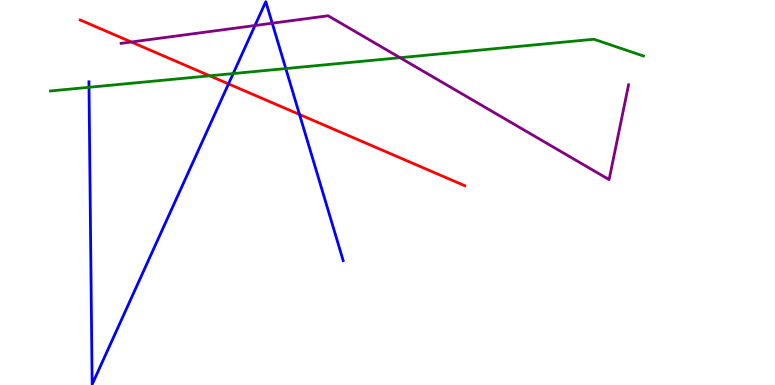[{'lines': ['blue', 'red'], 'intersections': [{'x': 2.95, 'y': 7.82}, {'x': 3.86, 'y': 7.03}]}, {'lines': ['green', 'red'], 'intersections': [{'x': 2.71, 'y': 8.03}]}, {'lines': ['purple', 'red'], 'intersections': [{'x': 1.69, 'y': 8.91}]}, {'lines': ['blue', 'green'], 'intersections': [{'x': 1.15, 'y': 7.73}, {'x': 3.01, 'y': 8.09}, {'x': 3.69, 'y': 8.22}]}, {'lines': ['blue', 'purple'], 'intersections': [{'x': 3.29, 'y': 9.34}, {'x': 3.51, 'y': 9.4}]}, {'lines': ['green', 'purple'], 'intersections': [{'x': 5.16, 'y': 8.5}]}]